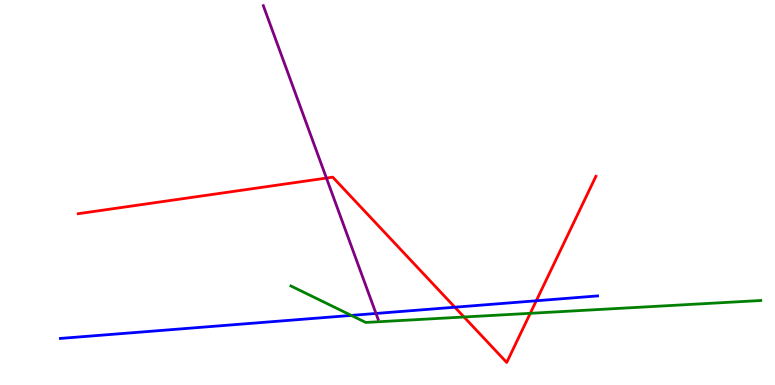[{'lines': ['blue', 'red'], 'intersections': [{'x': 5.87, 'y': 2.02}, {'x': 6.92, 'y': 2.19}]}, {'lines': ['green', 'red'], 'intersections': [{'x': 5.99, 'y': 1.77}, {'x': 6.84, 'y': 1.86}]}, {'lines': ['purple', 'red'], 'intersections': [{'x': 4.21, 'y': 5.37}]}, {'lines': ['blue', 'green'], 'intersections': [{'x': 4.53, 'y': 1.81}]}, {'lines': ['blue', 'purple'], 'intersections': [{'x': 4.85, 'y': 1.86}]}, {'lines': ['green', 'purple'], 'intersections': []}]